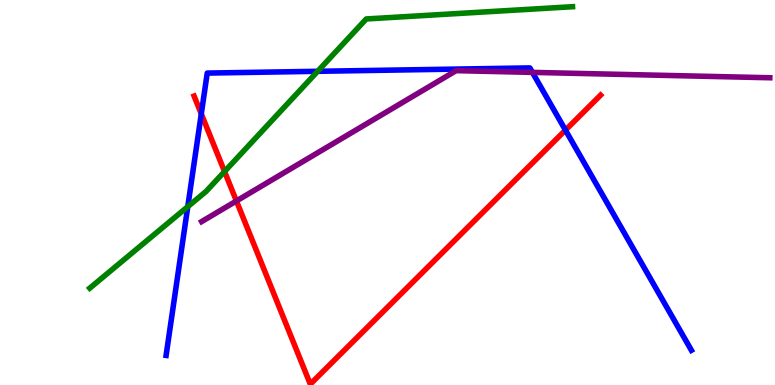[{'lines': ['blue', 'red'], 'intersections': [{'x': 2.6, 'y': 7.04}, {'x': 7.3, 'y': 6.62}]}, {'lines': ['green', 'red'], 'intersections': [{'x': 2.9, 'y': 5.54}]}, {'lines': ['purple', 'red'], 'intersections': [{'x': 3.05, 'y': 4.78}]}, {'lines': ['blue', 'green'], 'intersections': [{'x': 2.42, 'y': 4.63}, {'x': 4.1, 'y': 8.15}]}, {'lines': ['blue', 'purple'], 'intersections': [{'x': 6.87, 'y': 8.12}]}, {'lines': ['green', 'purple'], 'intersections': []}]